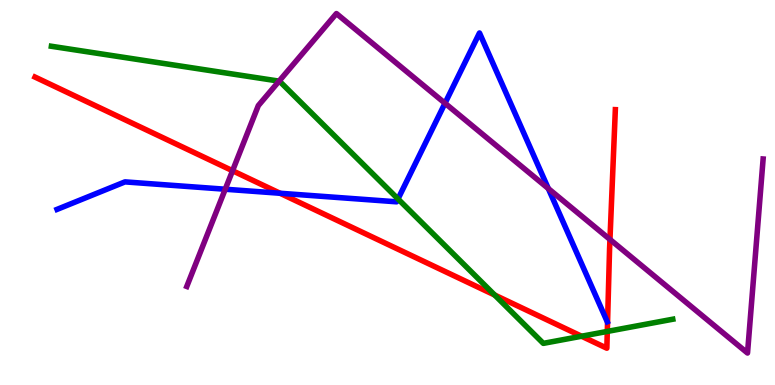[{'lines': ['blue', 'red'], 'intersections': [{'x': 3.61, 'y': 4.98}]}, {'lines': ['green', 'red'], 'intersections': [{'x': 6.38, 'y': 2.34}, {'x': 7.5, 'y': 1.27}, {'x': 7.84, 'y': 1.39}]}, {'lines': ['purple', 'red'], 'intersections': [{'x': 3.0, 'y': 5.57}, {'x': 7.87, 'y': 3.78}]}, {'lines': ['blue', 'green'], 'intersections': [{'x': 5.14, 'y': 4.83}]}, {'lines': ['blue', 'purple'], 'intersections': [{'x': 2.91, 'y': 5.08}, {'x': 5.74, 'y': 7.32}, {'x': 7.08, 'y': 5.1}]}, {'lines': ['green', 'purple'], 'intersections': [{'x': 3.6, 'y': 7.89}]}]